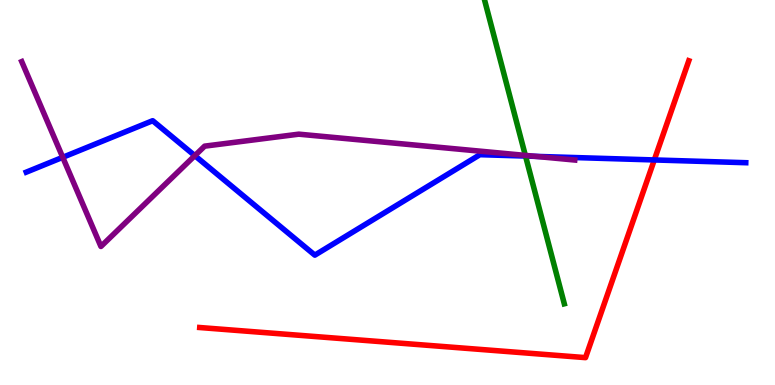[{'lines': ['blue', 'red'], 'intersections': [{'x': 8.44, 'y': 5.85}]}, {'lines': ['green', 'red'], 'intersections': []}, {'lines': ['purple', 'red'], 'intersections': []}, {'lines': ['blue', 'green'], 'intersections': [{'x': 6.78, 'y': 5.95}]}, {'lines': ['blue', 'purple'], 'intersections': [{'x': 0.809, 'y': 5.91}, {'x': 2.51, 'y': 5.96}, {'x': 6.91, 'y': 5.94}]}, {'lines': ['green', 'purple'], 'intersections': [{'x': 6.78, 'y': 5.96}]}]